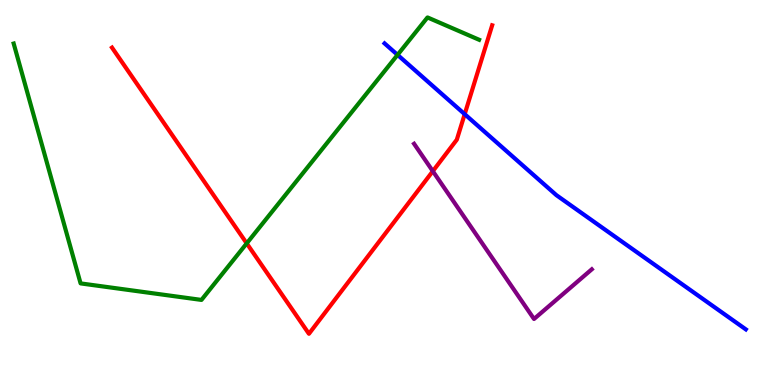[{'lines': ['blue', 'red'], 'intersections': [{'x': 6.0, 'y': 7.03}]}, {'lines': ['green', 'red'], 'intersections': [{'x': 3.18, 'y': 3.68}]}, {'lines': ['purple', 'red'], 'intersections': [{'x': 5.58, 'y': 5.55}]}, {'lines': ['blue', 'green'], 'intersections': [{'x': 5.13, 'y': 8.57}]}, {'lines': ['blue', 'purple'], 'intersections': []}, {'lines': ['green', 'purple'], 'intersections': []}]